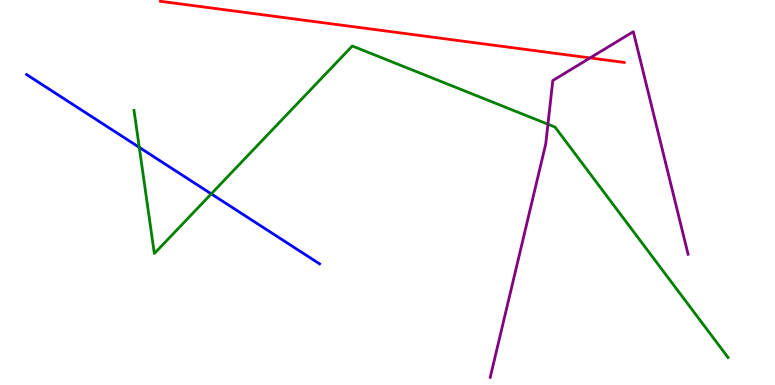[{'lines': ['blue', 'red'], 'intersections': []}, {'lines': ['green', 'red'], 'intersections': []}, {'lines': ['purple', 'red'], 'intersections': [{'x': 7.61, 'y': 8.5}]}, {'lines': ['blue', 'green'], 'intersections': [{'x': 1.8, 'y': 6.17}, {'x': 2.73, 'y': 4.96}]}, {'lines': ['blue', 'purple'], 'intersections': []}, {'lines': ['green', 'purple'], 'intersections': [{'x': 7.07, 'y': 6.77}]}]